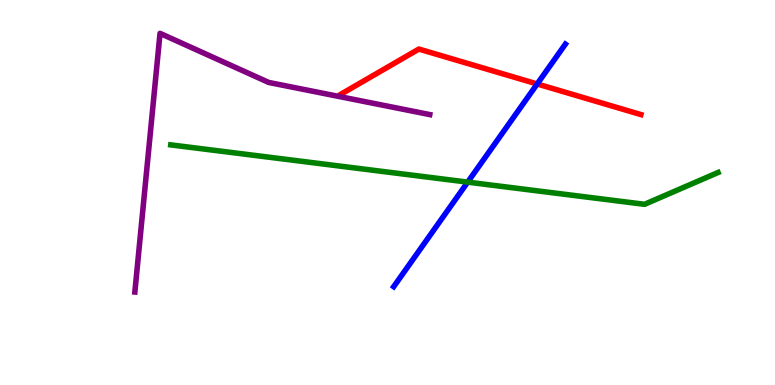[{'lines': ['blue', 'red'], 'intersections': [{'x': 6.93, 'y': 7.82}]}, {'lines': ['green', 'red'], 'intersections': []}, {'lines': ['purple', 'red'], 'intersections': []}, {'lines': ['blue', 'green'], 'intersections': [{'x': 6.03, 'y': 5.27}]}, {'lines': ['blue', 'purple'], 'intersections': []}, {'lines': ['green', 'purple'], 'intersections': []}]